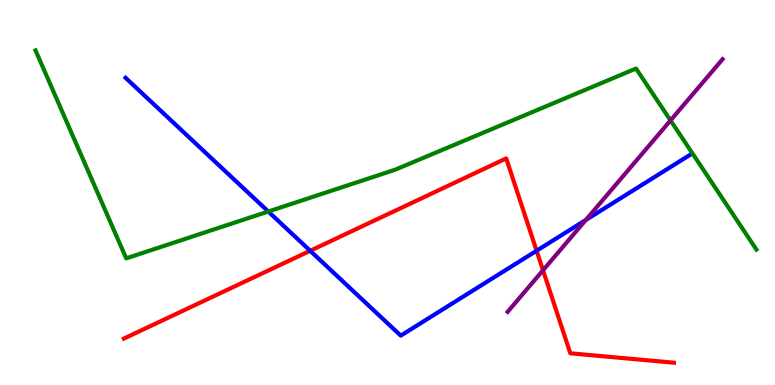[{'lines': ['blue', 'red'], 'intersections': [{'x': 4.0, 'y': 3.49}, {'x': 6.92, 'y': 3.49}]}, {'lines': ['green', 'red'], 'intersections': []}, {'lines': ['purple', 'red'], 'intersections': [{'x': 7.01, 'y': 2.98}]}, {'lines': ['blue', 'green'], 'intersections': [{'x': 3.46, 'y': 4.51}]}, {'lines': ['blue', 'purple'], 'intersections': [{'x': 7.56, 'y': 4.29}]}, {'lines': ['green', 'purple'], 'intersections': [{'x': 8.65, 'y': 6.87}]}]